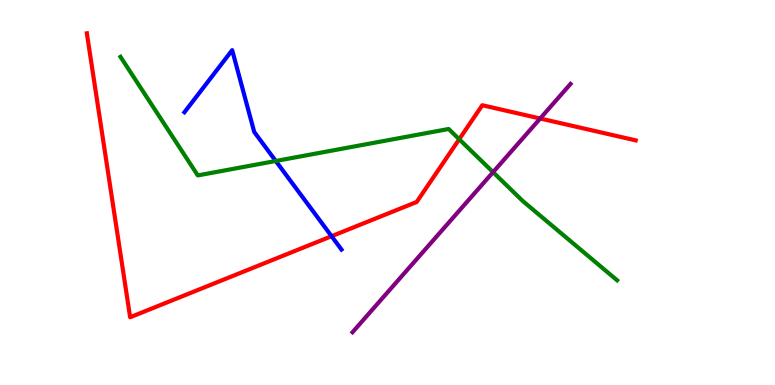[{'lines': ['blue', 'red'], 'intersections': [{'x': 4.28, 'y': 3.86}]}, {'lines': ['green', 'red'], 'intersections': [{'x': 5.93, 'y': 6.38}]}, {'lines': ['purple', 'red'], 'intersections': [{'x': 6.97, 'y': 6.92}]}, {'lines': ['blue', 'green'], 'intersections': [{'x': 3.56, 'y': 5.82}]}, {'lines': ['blue', 'purple'], 'intersections': []}, {'lines': ['green', 'purple'], 'intersections': [{'x': 6.36, 'y': 5.53}]}]